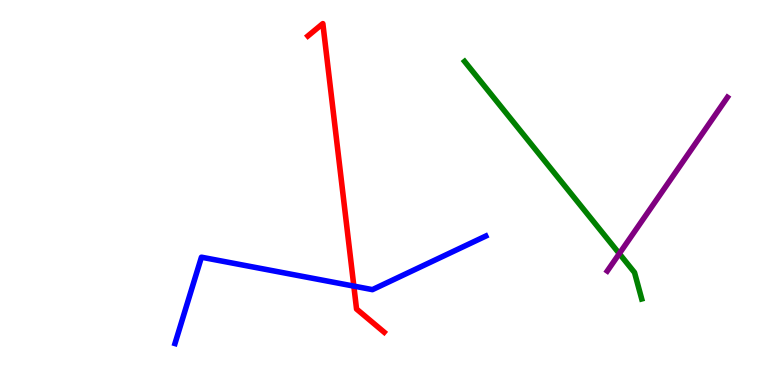[{'lines': ['blue', 'red'], 'intersections': [{'x': 4.57, 'y': 2.57}]}, {'lines': ['green', 'red'], 'intersections': []}, {'lines': ['purple', 'red'], 'intersections': []}, {'lines': ['blue', 'green'], 'intersections': []}, {'lines': ['blue', 'purple'], 'intersections': []}, {'lines': ['green', 'purple'], 'intersections': [{'x': 7.99, 'y': 3.41}]}]